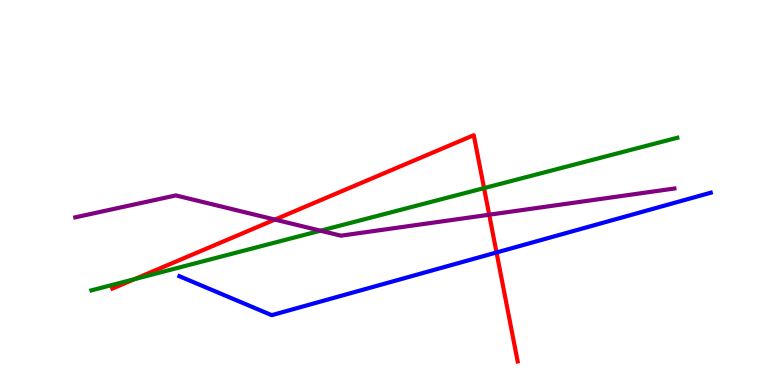[{'lines': ['blue', 'red'], 'intersections': [{'x': 6.41, 'y': 3.44}]}, {'lines': ['green', 'red'], 'intersections': [{'x': 1.74, 'y': 2.75}, {'x': 6.25, 'y': 5.11}]}, {'lines': ['purple', 'red'], 'intersections': [{'x': 3.55, 'y': 4.3}, {'x': 6.31, 'y': 4.42}]}, {'lines': ['blue', 'green'], 'intersections': []}, {'lines': ['blue', 'purple'], 'intersections': []}, {'lines': ['green', 'purple'], 'intersections': [{'x': 4.14, 'y': 4.01}]}]